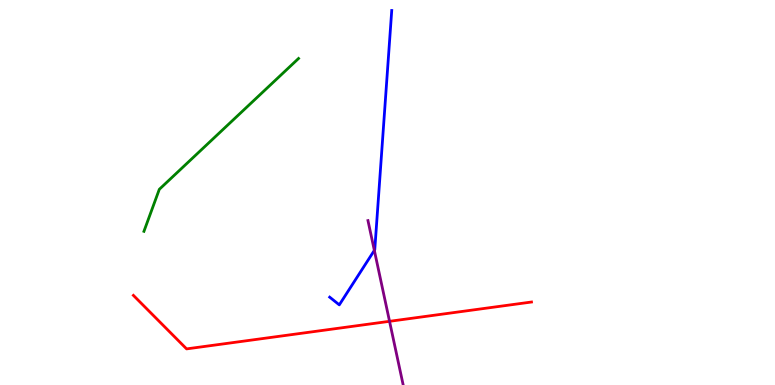[{'lines': ['blue', 'red'], 'intersections': []}, {'lines': ['green', 'red'], 'intersections': []}, {'lines': ['purple', 'red'], 'intersections': [{'x': 5.03, 'y': 1.65}]}, {'lines': ['blue', 'green'], 'intersections': []}, {'lines': ['blue', 'purple'], 'intersections': [{'x': 4.83, 'y': 3.5}]}, {'lines': ['green', 'purple'], 'intersections': []}]